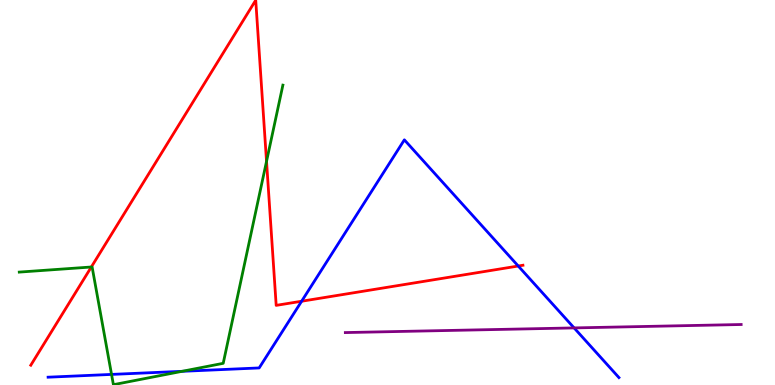[{'lines': ['blue', 'red'], 'intersections': [{'x': 3.89, 'y': 2.18}, {'x': 6.69, 'y': 3.09}]}, {'lines': ['green', 'red'], 'intersections': [{'x': 1.18, 'y': 3.06}, {'x': 3.44, 'y': 5.81}]}, {'lines': ['purple', 'red'], 'intersections': []}, {'lines': ['blue', 'green'], 'intersections': [{'x': 1.44, 'y': 0.275}, {'x': 2.35, 'y': 0.355}]}, {'lines': ['blue', 'purple'], 'intersections': [{'x': 7.41, 'y': 1.48}]}, {'lines': ['green', 'purple'], 'intersections': []}]